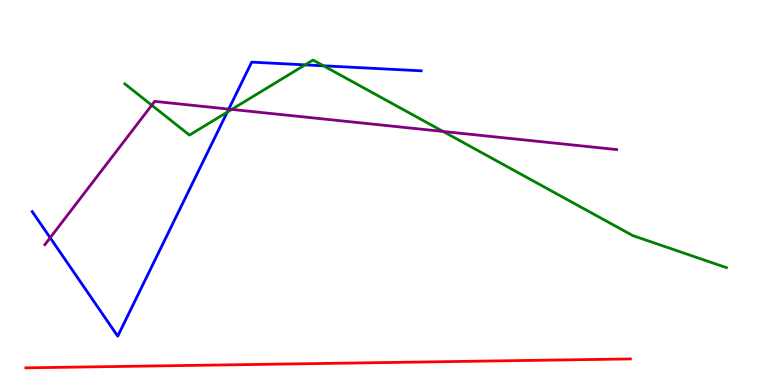[{'lines': ['blue', 'red'], 'intersections': []}, {'lines': ['green', 'red'], 'intersections': []}, {'lines': ['purple', 'red'], 'intersections': []}, {'lines': ['blue', 'green'], 'intersections': [{'x': 2.93, 'y': 7.09}, {'x': 3.94, 'y': 8.32}, {'x': 4.17, 'y': 8.29}]}, {'lines': ['blue', 'purple'], 'intersections': [{'x': 0.647, 'y': 3.82}, {'x': 2.95, 'y': 7.17}]}, {'lines': ['green', 'purple'], 'intersections': [{'x': 1.96, 'y': 7.27}, {'x': 2.99, 'y': 7.16}, {'x': 5.72, 'y': 6.59}]}]